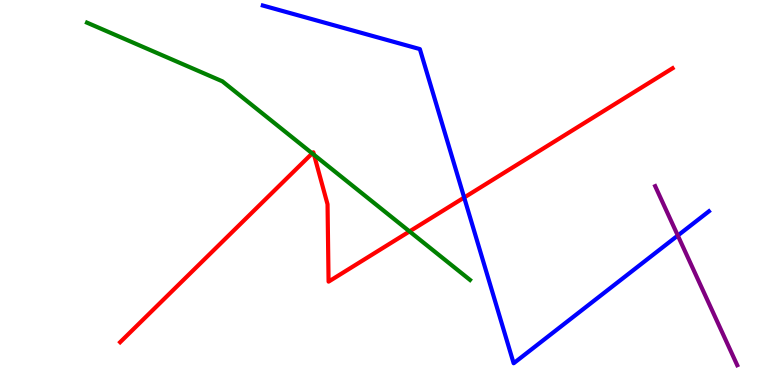[{'lines': ['blue', 'red'], 'intersections': [{'x': 5.99, 'y': 4.87}]}, {'lines': ['green', 'red'], 'intersections': [{'x': 4.03, 'y': 6.02}, {'x': 4.05, 'y': 5.98}, {'x': 5.28, 'y': 3.99}]}, {'lines': ['purple', 'red'], 'intersections': []}, {'lines': ['blue', 'green'], 'intersections': []}, {'lines': ['blue', 'purple'], 'intersections': [{'x': 8.75, 'y': 3.88}]}, {'lines': ['green', 'purple'], 'intersections': []}]